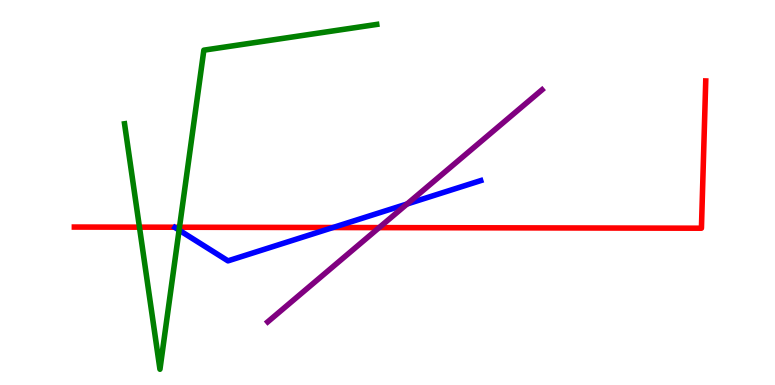[{'lines': ['blue', 'red'], 'intersections': [{'x': 4.3, 'y': 4.09}]}, {'lines': ['green', 'red'], 'intersections': [{'x': 1.8, 'y': 4.1}, {'x': 2.32, 'y': 4.1}]}, {'lines': ['purple', 'red'], 'intersections': [{'x': 4.89, 'y': 4.09}]}, {'lines': ['blue', 'green'], 'intersections': [{'x': 2.31, 'y': 4.02}]}, {'lines': ['blue', 'purple'], 'intersections': [{'x': 5.25, 'y': 4.7}]}, {'lines': ['green', 'purple'], 'intersections': []}]